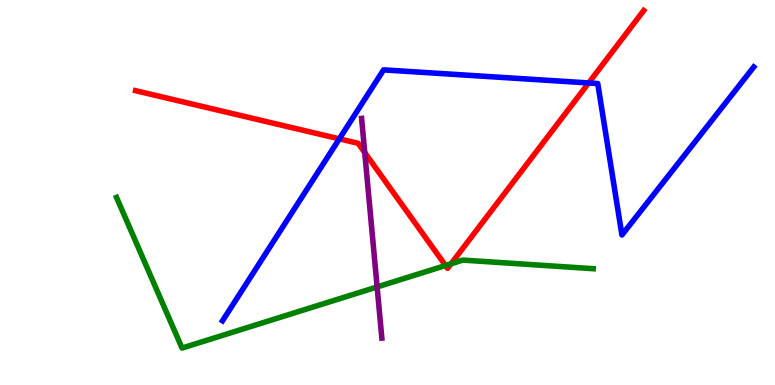[{'lines': ['blue', 'red'], 'intersections': [{'x': 4.38, 'y': 6.39}, {'x': 7.6, 'y': 7.85}]}, {'lines': ['green', 'red'], 'intersections': [{'x': 5.75, 'y': 3.1}, {'x': 5.82, 'y': 3.15}]}, {'lines': ['purple', 'red'], 'intersections': [{'x': 4.71, 'y': 6.04}]}, {'lines': ['blue', 'green'], 'intersections': []}, {'lines': ['blue', 'purple'], 'intersections': []}, {'lines': ['green', 'purple'], 'intersections': [{'x': 4.87, 'y': 2.55}]}]